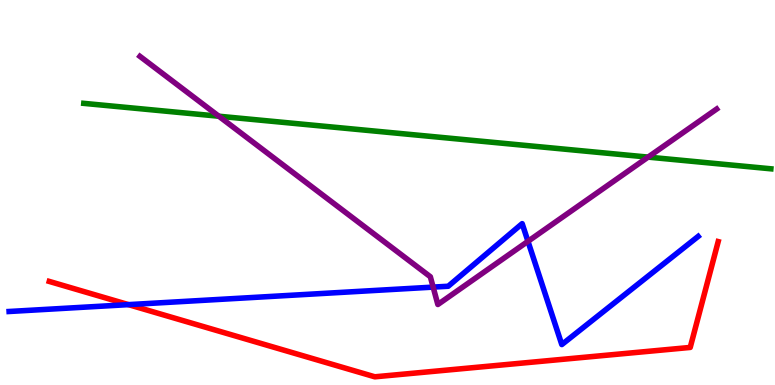[{'lines': ['blue', 'red'], 'intersections': [{'x': 1.66, 'y': 2.09}]}, {'lines': ['green', 'red'], 'intersections': []}, {'lines': ['purple', 'red'], 'intersections': []}, {'lines': ['blue', 'green'], 'intersections': []}, {'lines': ['blue', 'purple'], 'intersections': [{'x': 5.59, 'y': 2.54}, {'x': 6.81, 'y': 3.73}]}, {'lines': ['green', 'purple'], 'intersections': [{'x': 2.82, 'y': 6.98}, {'x': 8.36, 'y': 5.92}]}]